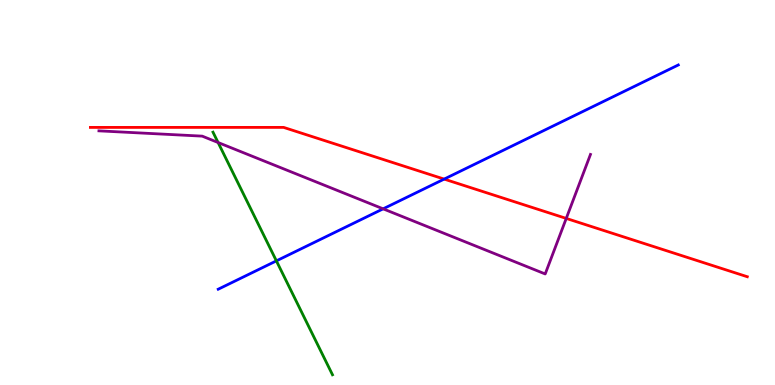[{'lines': ['blue', 'red'], 'intersections': [{'x': 5.73, 'y': 5.35}]}, {'lines': ['green', 'red'], 'intersections': []}, {'lines': ['purple', 'red'], 'intersections': [{'x': 7.31, 'y': 4.33}]}, {'lines': ['blue', 'green'], 'intersections': [{'x': 3.57, 'y': 3.22}]}, {'lines': ['blue', 'purple'], 'intersections': [{'x': 4.94, 'y': 4.58}]}, {'lines': ['green', 'purple'], 'intersections': [{'x': 2.81, 'y': 6.3}]}]